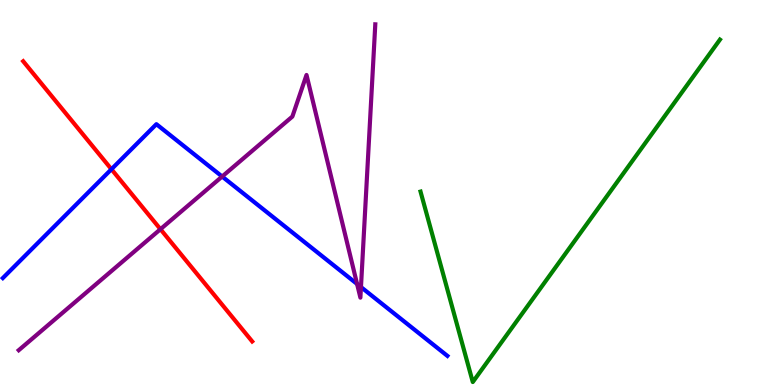[{'lines': ['blue', 'red'], 'intersections': [{'x': 1.44, 'y': 5.6}]}, {'lines': ['green', 'red'], 'intersections': []}, {'lines': ['purple', 'red'], 'intersections': [{'x': 2.07, 'y': 4.05}]}, {'lines': ['blue', 'green'], 'intersections': []}, {'lines': ['blue', 'purple'], 'intersections': [{'x': 2.87, 'y': 5.41}, {'x': 4.61, 'y': 2.62}, {'x': 4.66, 'y': 2.54}]}, {'lines': ['green', 'purple'], 'intersections': []}]